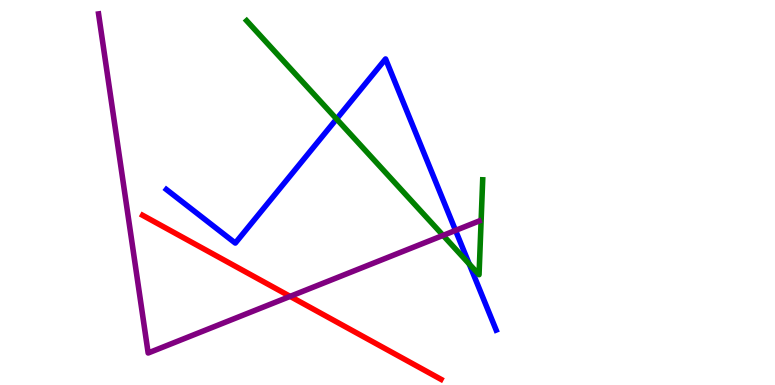[{'lines': ['blue', 'red'], 'intersections': []}, {'lines': ['green', 'red'], 'intersections': []}, {'lines': ['purple', 'red'], 'intersections': [{'x': 3.74, 'y': 2.3}]}, {'lines': ['blue', 'green'], 'intersections': [{'x': 4.34, 'y': 6.91}, {'x': 6.05, 'y': 3.14}]}, {'lines': ['blue', 'purple'], 'intersections': [{'x': 5.88, 'y': 4.02}]}, {'lines': ['green', 'purple'], 'intersections': [{'x': 5.72, 'y': 3.89}]}]